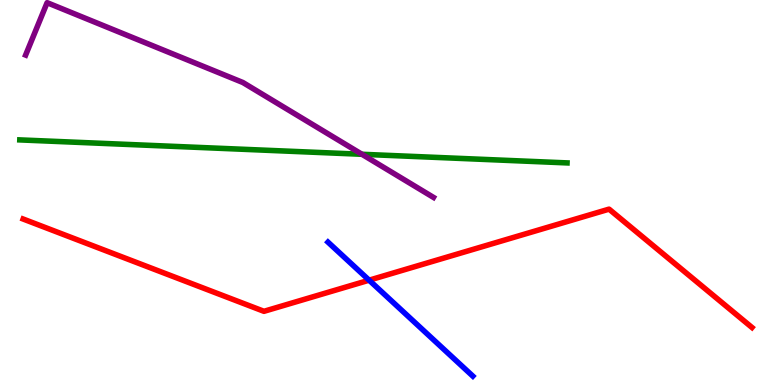[{'lines': ['blue', 'red'], 'intersections': [{'x': 4.76, 'y': 2.72}]}, {'lines': ['green', 'red'], 'intersections': []}, {'lines': ['purple', 'red'], 'intersections': []}, {'lines': ['blue', 'green'], 'intersections': []}, {'lines': ['blue', 'purple'], 'intersections': []}, {'lines': ['green', 'purple'], 'intersections': [{'x': 4.67, 'y': 5.99}]}]